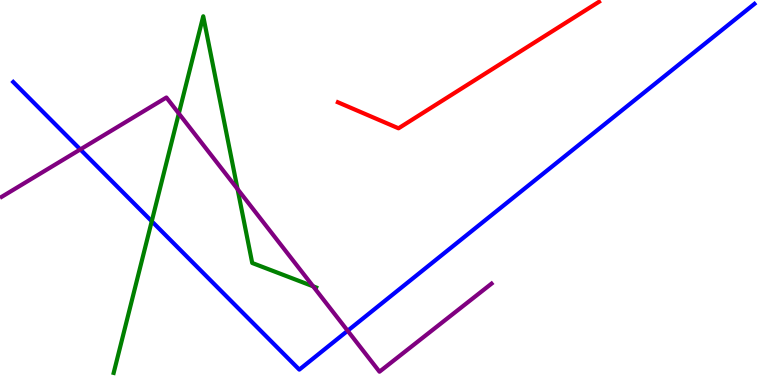[{'lines': ['blue', 'red'], 'intersections': []}, {'lines': ['green', 'red'], 'intersections': []}, {'lines': ['purple', 'red'], 'intersections': []}, {'lines': ['blue', 'green'], 'intersections': [{'x': 1.96, 'y': 4.25}]}, {'lines': ['blue', 'purple'], 'intersections': [{'x': 1.04, 'y': 6.12}, {'x': 4.49, 'y': 1.41}]}, {'lines': ['green', 'purple'], 'intersections': [{'x': 2.31, 'y': 7.05}, {'x': 3.07, 'y': 5.09}, {'x': 4.04, 'y': 2.56}]}]